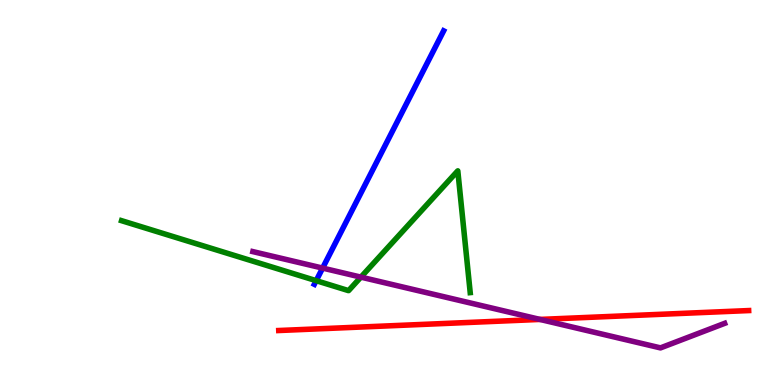[{'lines': ['blue', 'red'], 'intersections': []}, {'lines': ['green', 'red'], 'intersections': []}, {'lines': ['purple', 'red'], 'intersections': [{'x': 6.97, 'y': 1.7}]}, {'lines': ['blue', 'green'], 'intersections': [{'x': 4.08, 'y': 2.71}]}, {'lines': ['blue', 'purple'], 'intersections': [{'x': 4.16, 'y': 3.04}]}, {'lines': ['green', 'purple'], 'intersections': [{'x': 4.66, 'y': 2.8}]}]